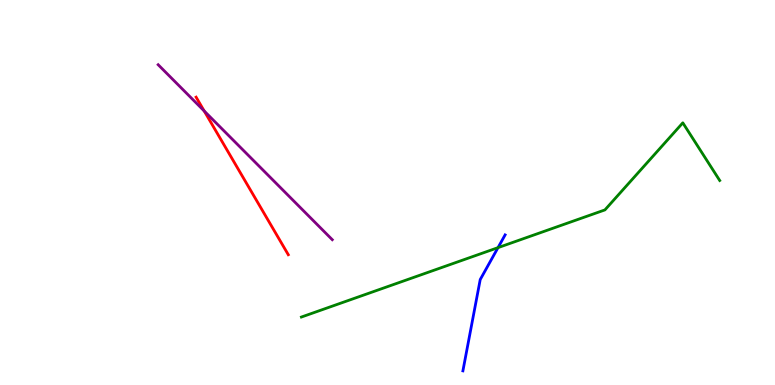[{'lines': ['blue', 'red'], 'intersections': []}, {'lines': ['green', 'red'], 'intersections': []}, {'lines': ['purple', 'red'], 'intersections': [{'x': 2.63, 'y': 7.12}]}, {'lines': ['blue', 'green'], 'intersections': [{'x': 6.43, 'y': 3.57}]}, {'lines': ['blue', 'purple'], 'intersections': []}, {'lines': ['green', 'purple'], 'intersections': []}]